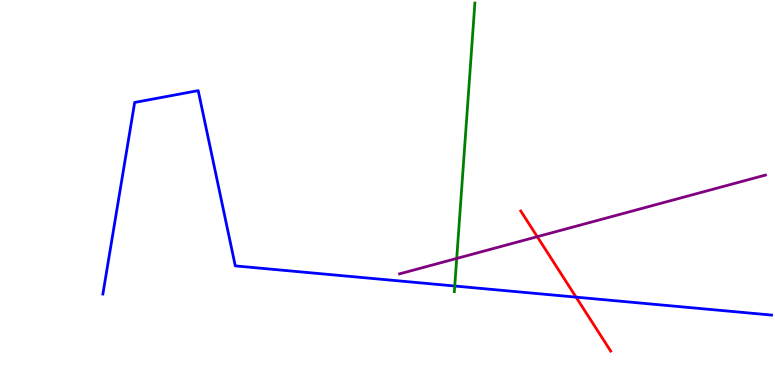[{'lines': ['blue', 'red'], 'intersections': [{'x': 7.43, 'y': 2.28}]}, {'lines': ['green', 'red'], 'intersections': []}, {'lines': ['purple', 'red'], 'intersections': [{'x': 6.93, 'y': 3.85}]}, {'lines': ['blue', 'green'], 'intersections': [{'x': 5.87, 'y': 2.57}]}, {'lines': ['blue', 'purple'], 'intersections': []}, {'lines': ['green', 'purple'], 'intersections': [{'x': 5.89, 'y': 3.29}]}]